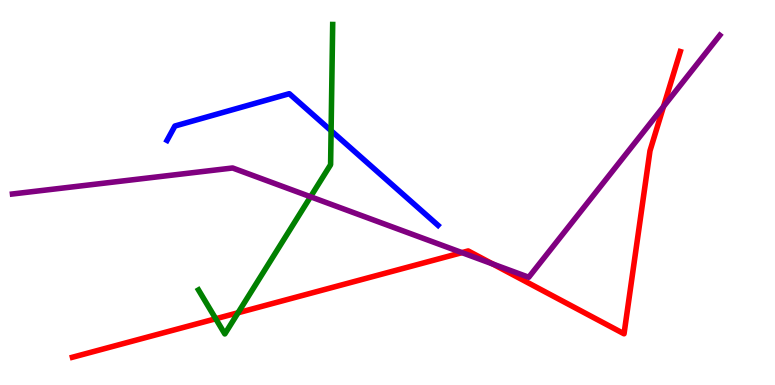[{'lines': ['blue', 'red'], 'intersections': []}, {'lines': ['green', 'red'], 'intersections': [{'x': 2.78, 'y': 1.72}, {'x': 3.07, 'y': 1.88}]}, {'lines': ['purple', 'red'], 'intersections': [{'x': 5.96, 'y': 3.44}, {'x': 6.36, 'y': 3.14}, {'x': 8.56, 'y': 7.23}]}, {'lines': ['blue', 'green'], 'intersections': [{'x': 4.27, 'y': 6.61}]}, {'lines': ['blue', 'purple'], 'intersections': []}, {'lines': ['green', 'purple'], 'intersections': [{'x': 4.01, 'y': 4.89}]}]